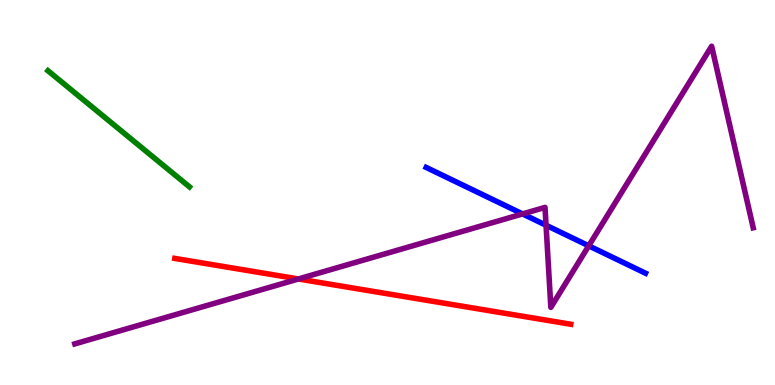[{'lines': ['blue', 'red'], 'intersections': []}, {'lines': ['green', 'red'], 'intersections': []}, {'lines': ['purple', 'red'], 'intersections': [{'x': 3.85, 'y': 2.75}]}, {'lines': ['blue', 'green'], 'intersections': []}, {'lines': ['blue', 'purple'], 'intersections': [{'x': 6.74, 'y': 4.44}, {'x': 7.05, 'y': 4.15}, {'x': 7.6, 'y': 3.62}]}, {'lines': ['green', 'purple'], 'intersections': []}]